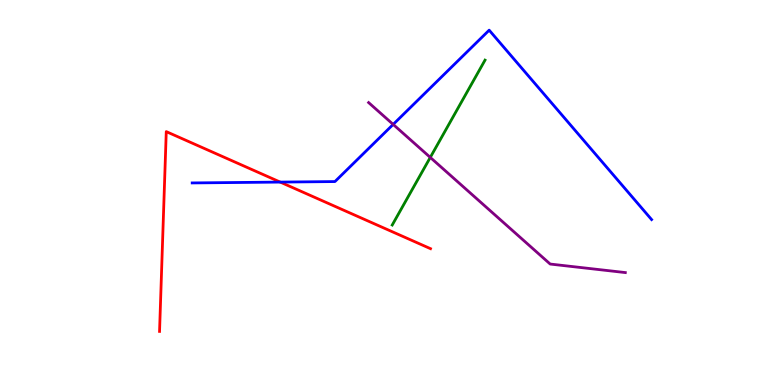[{'lines': ['blue', 'red'], 'intersections': [{'x': 3.62, 'y': 5.27}]}, {'lines': ['green', 'red'], 'intersections': []}, {'lines': ['purple', 'red'], 'intersections': []}, {'lines': ['blue', 'green'], 'intersections': []}, {'lines': ['blue', 'purple'], 'intersections': [{'x': 5.07, 'y': 6.77}]}, {'lines': ['green', 'purple'], 'intersections': [{'x': 5.55, 'y': 5.91}]}]